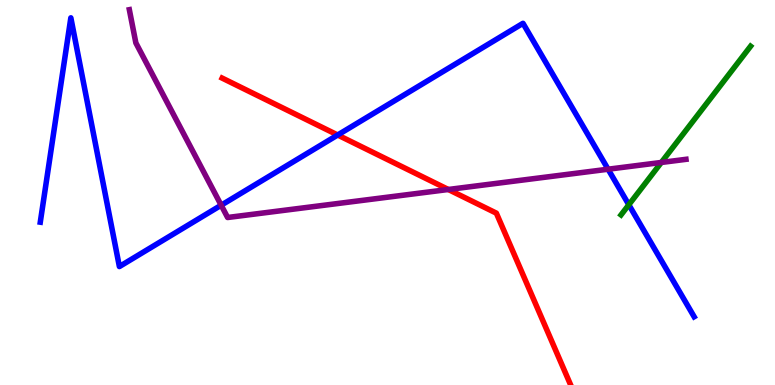[{'lines': ['blue', 'red'], 'intersections': [{'x': 4.36, 'y': 6.49}]}, {'lines': ['green', 'red'], 'intersections': []}, {'lines': ['purple', 'red'], 'intersections': [{'x': 5.78, 'y': 5.08}]}, {'lines': ['blue', 'green'], 'intersections': [{'x': 8.11, 'y': 4.68}]}, {'lines': ['blue', 'purple'], 'intersections': [{'x': 2.85, 'y': 4.67}, {'x': 7.85, 'y': 5.6}]}, {'lines': ['green', 'purple'], 'intersections': [{'x': 8.53, 'y': 5.78}]}]